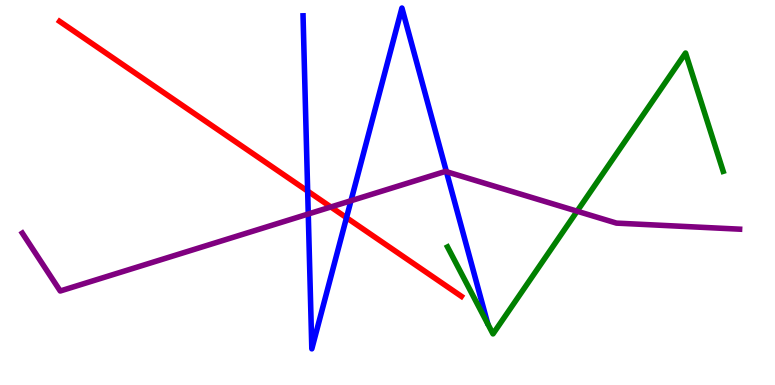[{'lines': ['blue', 'red'], 'intersections': [{'x': 3.97, 'y': 5.04}, {'x': 4.47, 'y': 4.35}]}, {'lines': ['green', 'red'], 'intersections': []}, {'lines': ['purple', 'red'], 'intersections': [{'x': 4.27, 'y': 4.62}]}, {'lines': ['blue', 'green'], 'intersections': []}, {'lines': ['blue', 'purple'], 'intersections': [{'x': 3.98, 'y': 4.44}, {'x': 4.53, 'y': 4.79}, {'x': 5.76, 'y': 5.54}]}, {'lines': ['green', 'purple'], 'intersections': [{'x': 7.45, 'y': 4.51}]}]